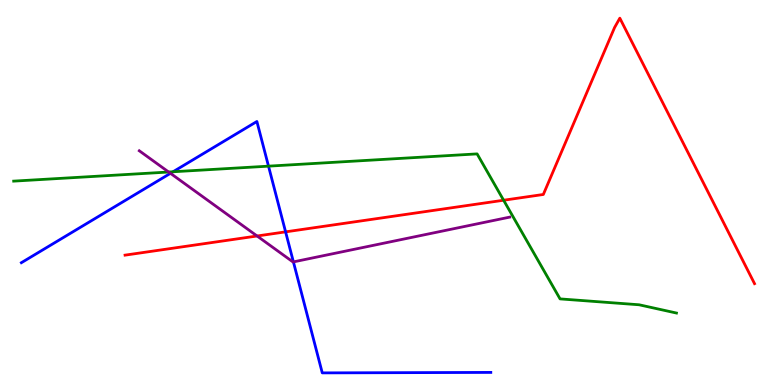[{'lines': ['blue', 'red'], 'intersections': [{'x': 3.69, 'y': 3.98}]}, {'lines': ['green', 'red'], 'intersections': [{'x': 6.5, 'y': 4.8}]}, {'lines': ['purple', 'red'], 'intersections': [{'x': 3.32, 'y': 3.87}]}, {'lines': ['blue', 'green'], 'intersections': [{'x': 2.23, 'y': 5.54}, {'x': 3.46, 'y': 5.68}]}, {'lines': ['blue', 'purple'], 'intersections': [{'x': 2.2, 'y': 5.5}, {'x': 3.79, 'y': 3.2}]}, {'lines': ['green', 'purple'], 'intersections': [{'x': 2.18, 'y': 5.53}]}]